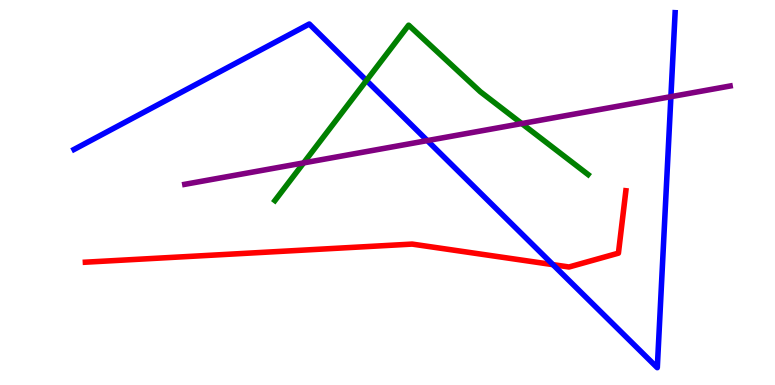[{'lines': ['blue', 'red'], 'intersections': [{'x': 7.13, 'y': 3.13}]}, {'lines': ['green', 'red'], 'intersections': []}, {'lines': ['purple', 'red'], 'intersections': []}, {'lines': ['blue', 'green'], 'intersections': [{'x': 4.73, 'y': 7.91}]}, {'lines': ['blue', 'purple'], 'intersections': [{'x': 5.51, 'y': 6.35}, {'x': 8.66, 'y': 7.49}]}, {'lines': ['green', 'purple'], 'intersections': [{'x': 3.92, 'y': 5.77}, {'x': 6.73, 'y': 6.79}]}]